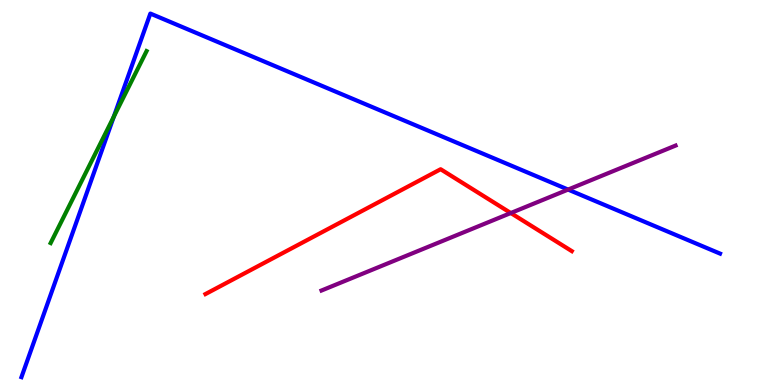[{'lines': ['blue', 'red'], 'intersections': []}, {'lines': ['green', 'red'], 'intersections': []}, {'lines': ['purple', 'red'], 'intersections': [{'x': 6.59, 'y': 4.47}]}, {'lines': ['blue', 'green'], 'intersections': [{'x': 1.47, 'y': 6.97}]}, {'lines': ['blue', 'purple'], 'intersections': [{'x': 7.33, 'y': 5.08}]}, {'lines': ['green', 'purple'], 'intersections': []}]